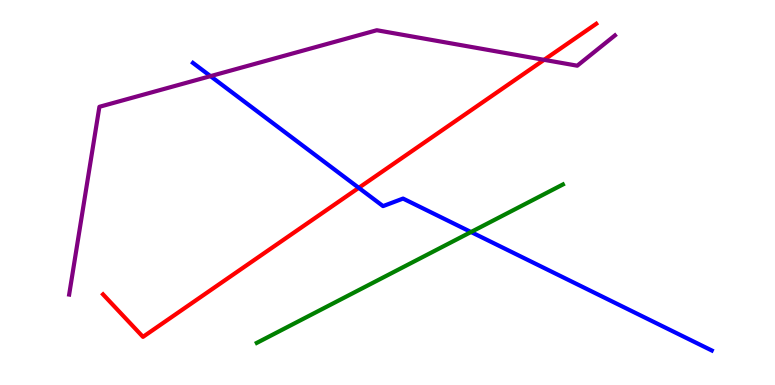[{'lines': ['blue', 'red'], 'intersections': [{'x': 4.63, 'y': 5.12}]}, {'lines': ['green', 'red'], 'intersections': []}, {'lines': ['purple', 'red'], 'intersections': [{'x': 7.02, 'y': 8.45}]}, {'lines': ['blue', 'green'], 'intersections': [{'x': 6.08, 'y': 3.97}]}, {'lines': ['blue', 'purple'], 'intersections': [{'x': 2.72, 'y': 8.02}]}, {'lines': ['green', 'purple'], 'intersections': []}]